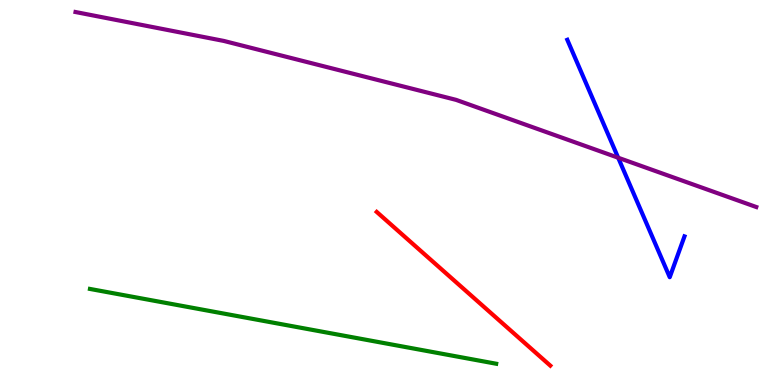[{'lines': ['blue', 'red'], 'intersections': []}, {'lines': ['green', 'red'], 'intersections': []}, {'lines': ['purple', 'red'], 'intersections': []}, {'lines': ['blue', 'green'], 'intersections': []}, {'lines': ['blue', 'purple'], 'intersections': [{'x': 7.98, 'y': 5.9}]}, {'lines': ['green', 'purple'], 'intersections': []}]